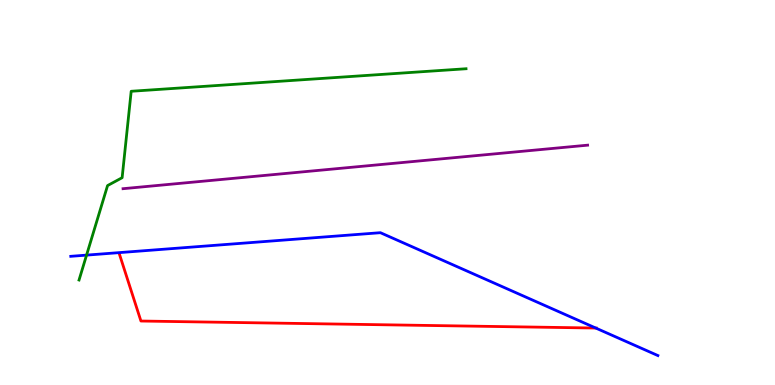[{'lines': ['blue', 'red'], 'intersections': [{'x': 7.69, 'y': 1.48}]}, {'lines': ['green', 'red'], 'intersections': []}, {'lines': ['purple', 'red'], 'intersections': []}, {'lines': ['blue', 'green'], 'intersections': [{'x': 1.12, 'y': 3.37}]}, {'lines': ['blue', 'purple'], 'intersections': []}, {'lines': ['green', 'purple'], 'intersections': []}]